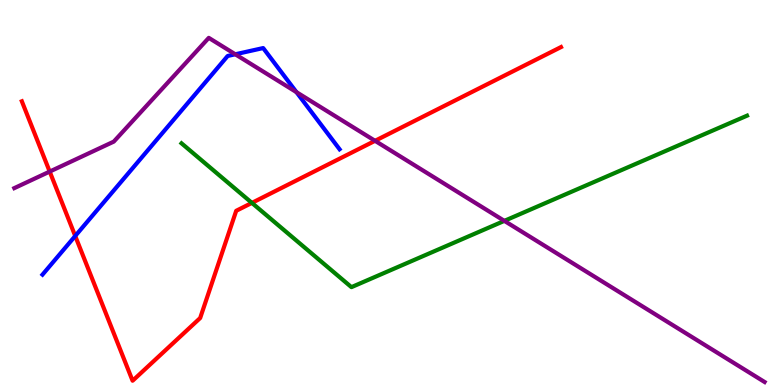[{'lines': ['blue', 'red'], 'intersections': [{'x': 0.971, 'y': 3.87}]}, {'lines': ['green', 'red'], 'intersections': [{'x': 3.25, 'y': 4.73}]}, {'lines': ['purple', 'red'], 'intersections': [{'x': 0.641, 'y': 5.54}, {'x': 4.84, 'y': 6.34}]}, {'lines': ['blue', 'green'], 'intersections': []}, {'lines': ['blue', 'purple'], 'intersections': [{'x': 3.04, 'y': 8.59}, {'x': 3.83, 'y': 7.61}]}, {'lines': ['green', 'purple'], 'intersections': [{'x': 6.51, 'y': 4.26}]}]